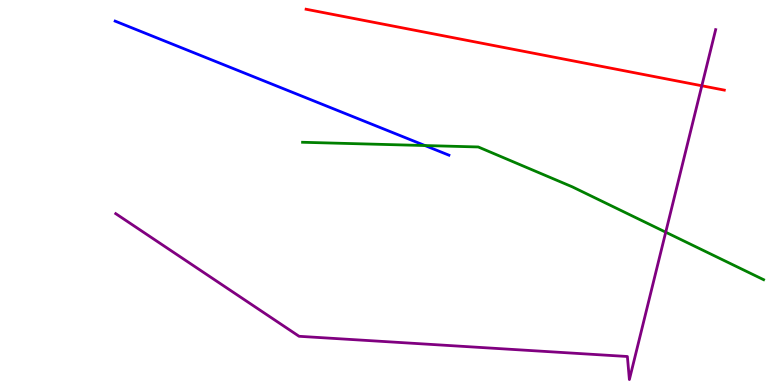[{'lines': ['blue', 'red'], 'intersections': []}, {'lines': ['green', 'red'], 'intersections': []}, {'lines': ['purple', 'red'], 'intersections': [{'x': 9.06, 'y': 7.77}]}, {'lines': ['blue', 'green'], 'intersections': [{'x': 5.48, 'y': 6.22}]}, {'lines': ['blue', 'purple'], 'intersections': []}, {'lines': ['green', 'purple'], 'intersections': [{'x': 8.59, 'y': 3.97}]}]